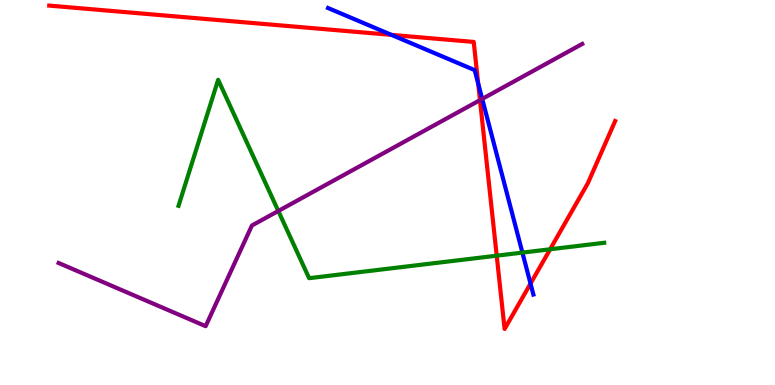[{'lines': ['blue', 'red'], 'intersections': [{'x': 5.05, 'y': 9.09}, {'x': 6.17, 'y': 7.83}, {'x': 6.85, 'y': 2.63}]}, {'lines': ['green', 'red'], 'intersections': [{'x': 6.41, 'y': 3.36}, {'x': 7.1, 'y': 3.53}]}, {'lines': ['purple', 'red'], 'intersections': [{'x': 6.19, 'y': 7.4}]}, {'lines': ['blue', 'green'], 'intersections': [{'x': 6.74, 'y': 3.44}]}, {'lines': ['blue', 'purple'], 'intersections': [{'x': 6.22, 'y': 7.43}]}, {'lines': ['green', 'purple'], 'intersections': [{'x': 3.59, 'y': 4.52}]}]